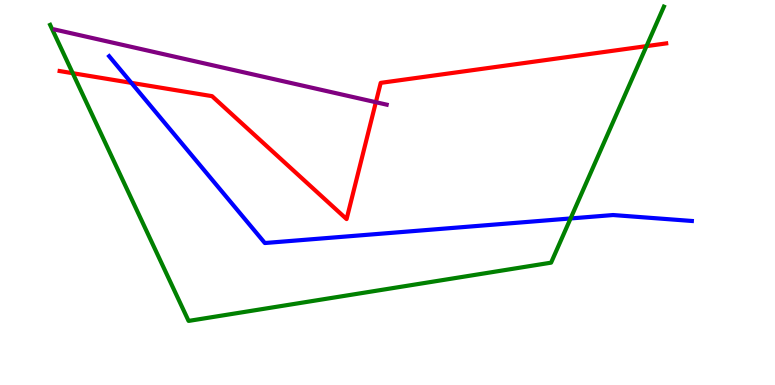[{'lines': ['blue', 'red'], 'intersections': [{'x': 1.7, 'y': 7.85}]}, {'lines': ['green', 'red'], 'intersections': [{'x': 0.939, 'y': 8.1}, {'x': 8.34, 'y': 8.8}]}, {'lines': ['purple', 'red'], 'intersections': [{'x': 4.85, 'y': 7.35}]}, {'lines': ['blue', 'green'], 'intersections': [{'x': 7.36, 'y': 4.33}]}, {'lines': ['blue', 'purple'], 'intersections': []}, {'lines': ['green', 'purple'], 'intersections': []}]